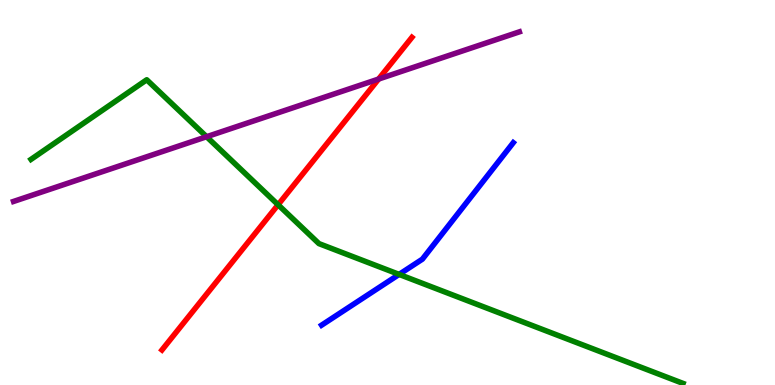[{'lines': ['blue', 'red'], 'intersections': []}, {'lines': ['green', 'red'], 'intersections': [{'x': 3.59, 'y': 4.68}]}, {'lines': ['purple', 'red'], 'intersections': [{'x': 4.89, 'y': 7.95}]}, {'lines': ['blue', 'green'], 'intersections': [{'x': 5.15, 'y': 2.87}]}, {'lines': ['blue', 'purple'], 'intersections': []}, {'lines': ['green', 'purple'], 'intersections': [{'x': 2.67, 'y': 6.45}]}]